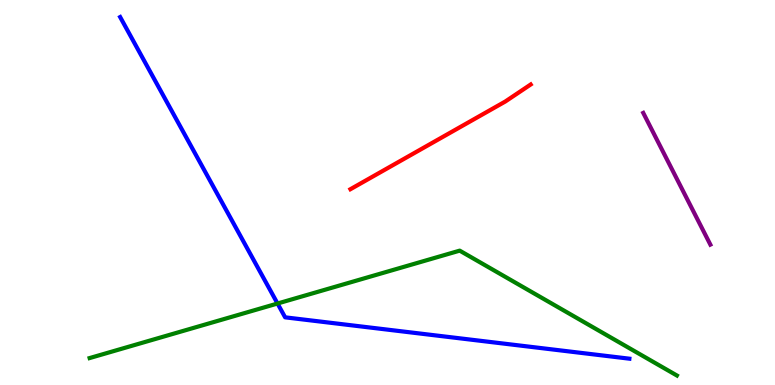[{'lines': ['blue', 'red'], 'intersections': []}, {'lines': ['green', 'red'], 'intersections': []}, {'lines': ['purple', 'red'], 'intersections': []}, {'lines': ['blue', 'green'], 'intersections': [{'x': 3.58, 'y': 2.12}]}, {'lines': ['blue', 'purple'], 'intersections': []}, {'lines': ['green', 'purple'], 'intersections': []}]